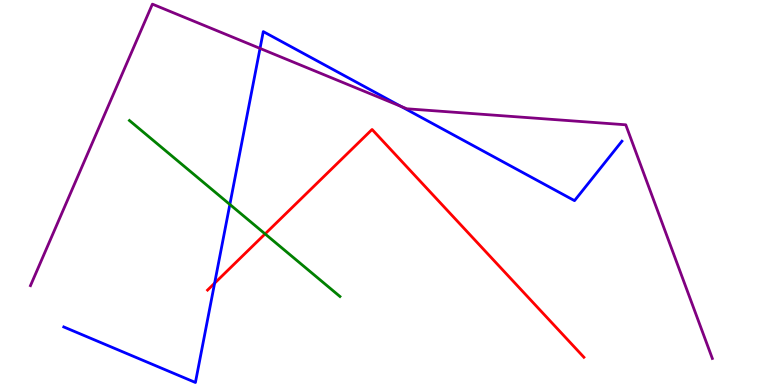[{'lines': ['blue', 'red'], 'intersections': [{'x': 2.77, 'y': 2.64}]}, {'lines': ['green', 'red'], 'intersections': [{'x': 3.42, 'y': 3.92}]}, {'lines': ['purple', 'red'], 'intersections': []}, {'lines': ['blue', 'green'], 'intersections': [{'x': 2.97, 'y': 4.69}]}, {'lines': ['blue', 'purple'], 'intersections': [{'x': 3.36, 'y': 8.74}, {'x': 5.17, 'y': 7.24}]}, {'lines': ['green', 'purple'], 'intersections': []}]